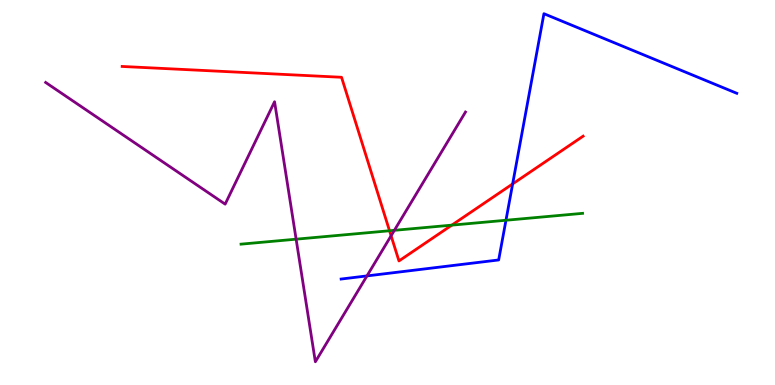[{'lines': ['blue', 'red'], 'intersections': [{'x': 6.61, 'y': 5.22}]}, {'lines': ['green', 'red'], 'intersections': [{'x': 5.03, 'y': 4.01}, {'x': 5.83, 'y': 4.15}]}, {'lines': ['purple', 'red'], 'intersections': [{'x': 5.05, 'y': 3.88}]}, {'lines': ['blue', 'green'], 'intersections': [{'x': 6.53, 'y': 4.28}]}, {'lines': ['blue', 'purple'], 'intersections': [{'x': 4.74, 'y': 2.83}]}, {'lines': ['green', 'purple'], 'intersections': [{'x': 3.82, 'y': 3.79}, {'x': 5.09, 'y': 4.02}]}]